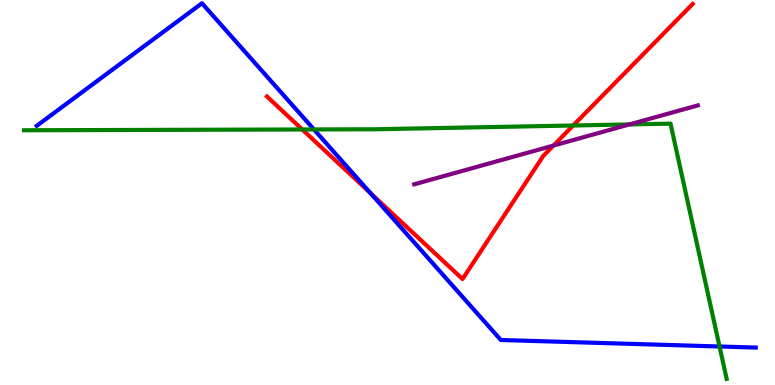[{'lines': ['blue', 'red'], 'intersections': [{'x': 4.78, 'y': 4.98}]}, {'lines': ['green', 'red'], 'intersections': [{'x': 3.9, 'y': 6.64}, {'x': 7.4, 'y': 6.74}]}, {'lines': ['purple', 'red'], 'intersections': [{'x': 7.14, 'y': 6.22}]}, {'lines': ['blue', 'green'], 'intersections': [{'x': 4.05, 'y': 6.64}, {'x': 9.28, 'y': 1.0}]}, {'lines': ['blue', 'purple'], 'intersections': []}, {'lines': ['green', 'purple'], 'intersections': [{'x': 8.12, 'y': 6.77}]}]